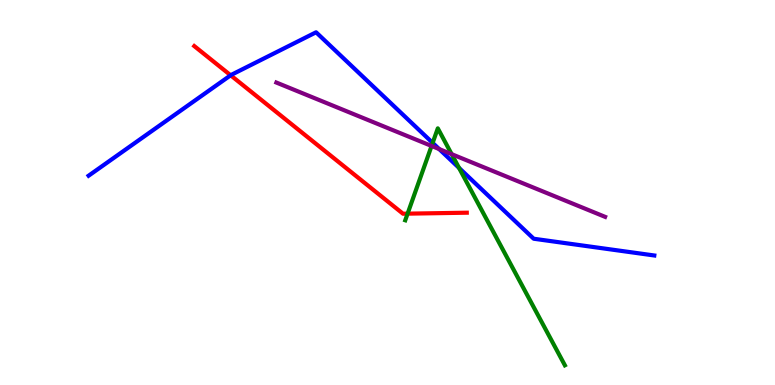[{'lines': ['blue', 'red'], 'intersections': [{'x': 2.98, 'y': 8.04}]}, {'lines': ['green', 'red'], 'intersections': [{'x': 5.26, 'y': 4.45}]}, {'lines': ['purple', 'red'], 'intersections': []}, {'lines': ['blue', 'green'], 'intersections': [{'x': 5.58, 'y': 6.29}, {'x': 5.92, 'y': 5.64}]}, {'lines': ['blue', 'purple'], 'intersections': [{'x': 5.67, 'y': 6.13}]}, {'lines': ['green', 'purple'], 'intersections': [{'x': 5.57, 'y': 6.21}, {'x': 5.83, 'y': 6.0}]}]